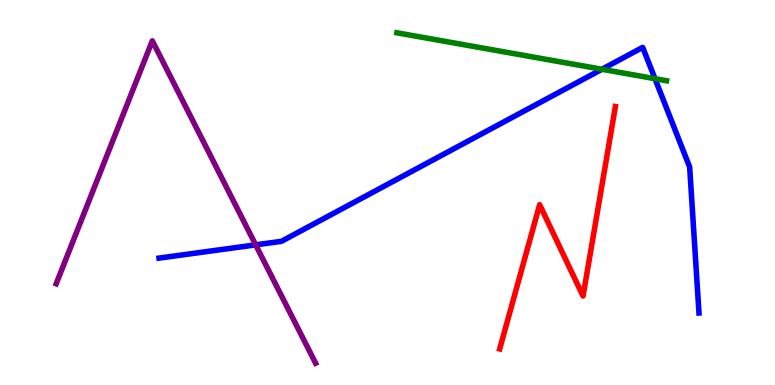[{'lines': ['blue', 'red'], 'intersections': []}, {'lines': ['green', 'red'], 'intersections': []}, {'lines': ['purple', 'red'], 'intersections': []}, {'lines': ['blue', 'green'], 'intersections': [{'x': 7.77, 'y': 8.2}, {'x': 8.45, 'y': 7.96}]}, {'lines': ['blue', 'purple'], 'intersections': [{'x': 3.3, 'y': 3.64}]}, {'lines': ['green', 'purple'], 'intersections': []}]